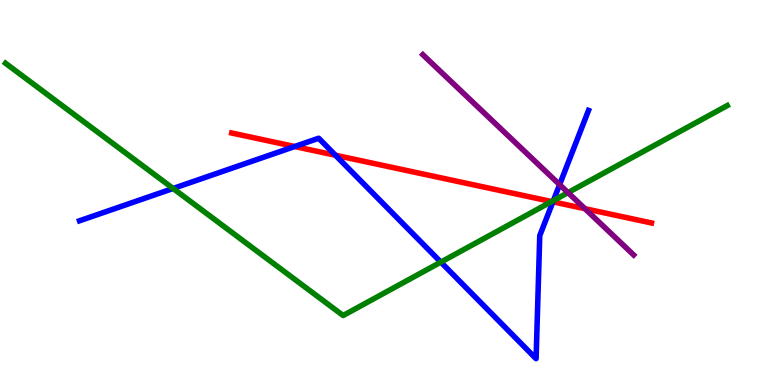[{'lines': ['blue', 'red'], 'intersections': [{'x': 3.8, 'y': 6.19}, {'x': 4.33, 'y': 5.97}, {'x': 7.13, 'y': 4.76}]}, {'lines': ['green', 'red'], 'intersections': [{'x': 7.12, 'y': 4.76}]}, {'lines': ['purple', 'red'], 'intersections': [{'x': 7.55, 'y': 4.58}]}, {'lines': ['blue', 'green'], 'intersections': [{'x': 2.23, 'y': 5.1}, {'x': 5.69, 'y': 3.19}, {'x': 7.14, 'y': 4.79}]}, {'lines': ['blue', 'purple'], 'intersections': [{'x': 7.22, 'y': 5.2}]}, {'lines': ['green', 'purple'], 'intersections': [{'x': 7.33, 'y': 5.0}]}]